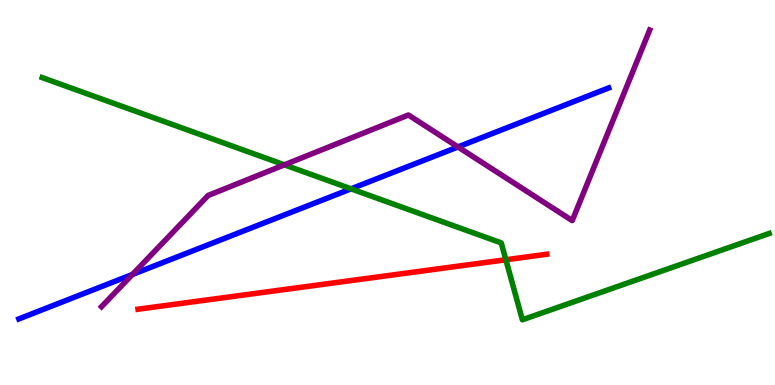[{'lines': ['blue', 'red'], 'intersections': []}, {'lines': ['green', 'red'], 'intersections': [{'x': 6.53, 'y': 3.25}]}, {'lines': ['purple', 'red'], 'intersections': []}, {'lines': ['blue', 'green'], 'intersections': [{'x': 4.53, 'y': 5.1}]}, {'lines': ['blue', 'purple'], 'intersections': [{'x': 1.71, 'y': 2.87}, {'x': 5.91, 'y': 6.18}]}, {'lines': ['green', 'purple'], 'intersections': [{'x': 3.67, 'y': 5.72}]}]